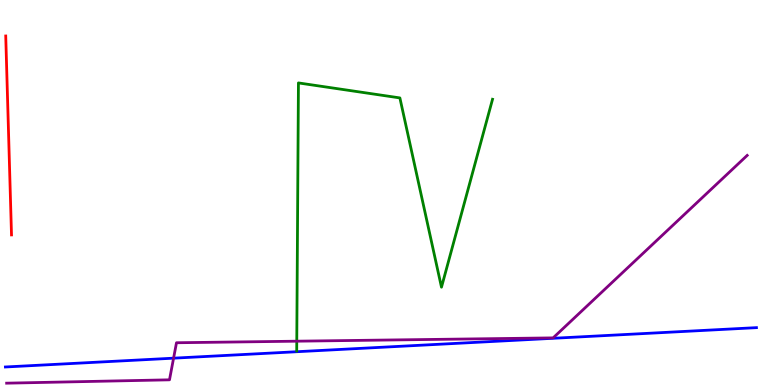[{'lines': ['blue', 'red'], 'intersections': []}, {'lines': ['green', 'red'], 'intersections': []}, {'lines': ['purple', 'red'], 'intersections': []}, {'lines': ['blue', 'green'], 'intersections': []}, {'lines': ['blue', 'purple'], 'intersections': [{'x': 2.24, 'y': 0.697}]}, {'lines': ['green', 'purple'], 'intersections': [{'x': 3.83, 'y': 1.14}]}]